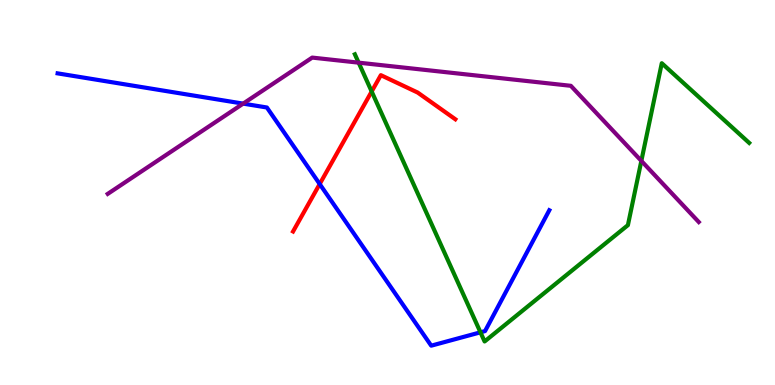[{'lines': ['blue', 'red'], 'intersections': [{'x': 4.13, 'y': 5.22}]}, {'lines': ['green', 'red'], 'intersections': [{'x': 4.8, 'y': 7.62}]}, {'lines': ['purple', 'red'], 'intersections': []}, {'lines': ['blue', 'green'], 'intersections': [{'x': 6.2, 'y': 1.37}]}, {'lines': ['blue', 'purple'], 'intersections': [{'x': 3.14, 'y': 7.31}]}, {'lines': ['green', 'purple'], 'intersections': [{'x': 4.63, 'y': 8.37}, {'x': 8.28, 'y': 5.82}]}]